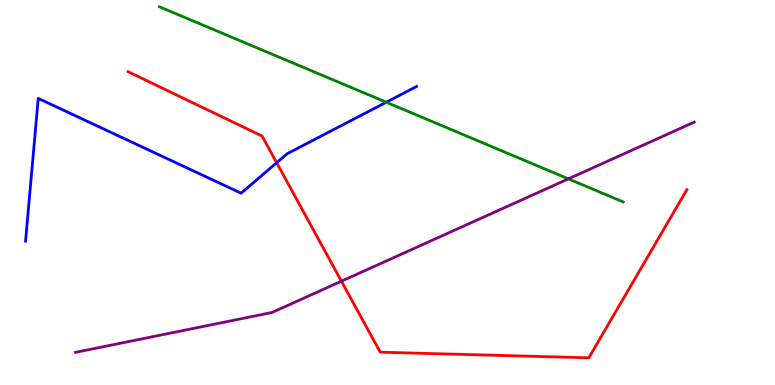[{'lines': ['blue', 'red'], 'intersections': [{'x': 3.57, 'y': 5.77}]}, {'lines': ['green', 'red'], 'intersections': []}, {'lines': ['purple', 'red'], 'intersections': [{'x': 4.41, 'y': 2.7}]}, {'lines': ['blue', 'green'], 'intersections': [{'x': 4.98, 'y': 7.34}]}, {'lines': ['blue', 'purple'], 'intersections': []}, {'lines': ['green', 'purple'], 'intersections': [{'x': 7.33, 'y': 5.35}]}]